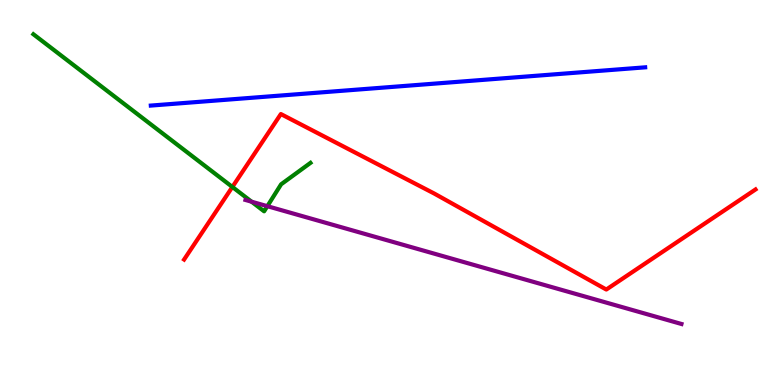[{'lines': ['blue', 'red'], 'intersections': []}, {'lines': ['green', 'red'], 'intersections': [{'x': 3.0, 'y': 5.14}]}, {'lines': ['purple', 'red'], 'intersections': []}, {'lines': ['blue', 'green'], 'intersections': []}, {'lines': ['blue', 'purple'], 'intersections': []}, {'lines': ['green', 'purple'], 'intersections': [{'x': 3.25, 'y': 4.76}, {'x': 3.45, 'y': 4.64}]}]